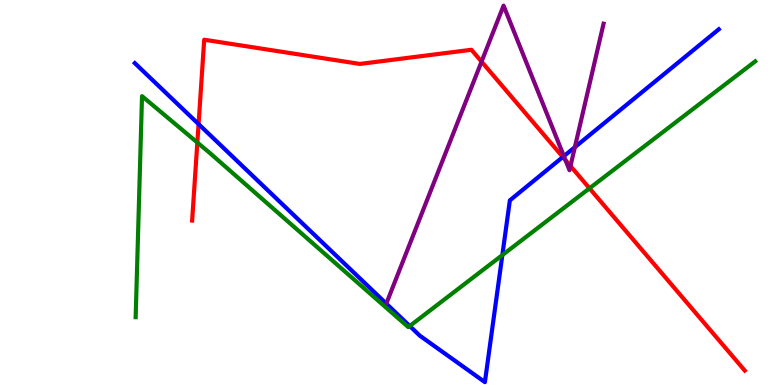[{'lines': ['blue', 'red'], 'intersections': [{'x': 2.56, 'y': 6.78}, {'x': 7.26, 'y': 5.92}]}, {'lines': ['green', 'red'], 'intersections': [{'x': 2.55, 'y': 6.3}, {'x': 7.61, 'y': 5.11}]}, {'lines': ['purple', 'red'], 'intersections': [{'x': 6.21, 'y': 8.4}, {'x': 7.3, 'y': 5.84}, {'x': 7.36, 'y': 5.69}]}, {'lines': ['blue', 'green'], 'intersections': [{'x': 5.29, 'y': 1.53}, {'x': 6.48, 'y': 3.37}]}, {'lines': ['blue', 'purple'], 'intersections': [{'x': 7.28, 'y': 5.94}, {'x': 7.42, 'y': 6.18}]}, {'lines': ['green', 'purple'], 'intersections': []}]